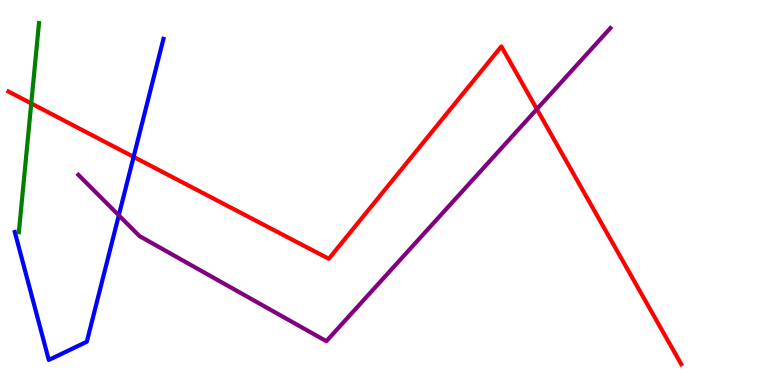[{'lines': ['blue', 'red'], 'intersections': [{'x': 1.72, 'y': 5.93}]}, {'lines': ['green', 'red'], 'intersections': [{'x': 0.403, 'y': 7.31}]}, {'lines': ['purple', 'red'], 'intersections': [{'x': 6.93, 'y': 7.17}]}, {'lines': ['blue', 'green'], 'intersections': []}, {'lines': ['blue', 'purple'], 'intersections': [{'x': 1.53, 'y': 4.41}]}, {'lines': ['green', 'purple'], 'intersections': []}]